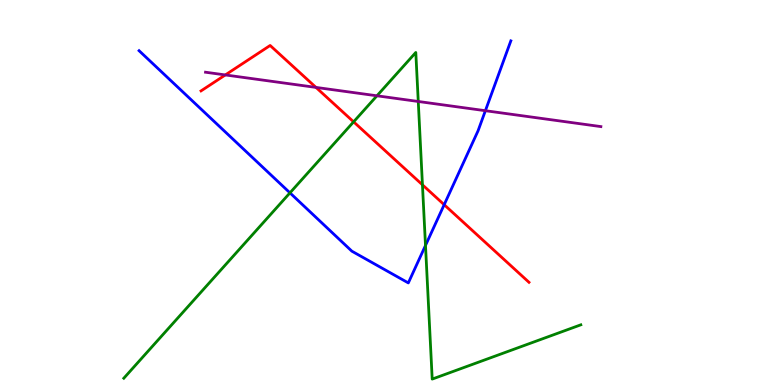[{'lines': ['blue', 'red'], 'intersections': [{'x': 5.73, 'y': 4.68}]}, {'lines': ['green', 'red'], 'intersections': [{'x': 4.56, 'y': 6.84}, {'x': 5.45, 'y': 5.2}]}, {'lines': ['purple', 'red'], 'intersections': [{'x': 2.91, 'y': 8.05}, {'x': 4.08, 'y': 7.73}]}, {'lines': ['blue', 'green'], 'intersections': [{'x': 3.74, 'y': 4.99}, {'x': 5.49, 'y': 3.62}]}, {'lines': ['blue', 'purple'], 'intersections': [{'x': 6.26, 'y': 7.12}]}, {'lines': ['green', 'purple'], 'intersections': [{'x': 4.86, 'y': 7.51}, {'x': 5.4, 'y': 7.36}]}]